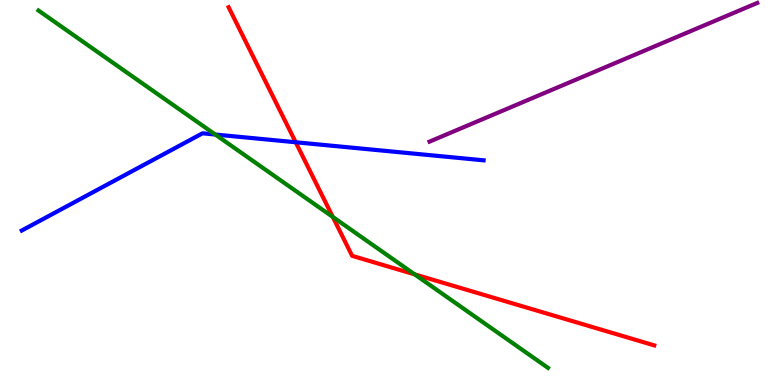[{'lines': ['blue', 'red'], 'intersections': [{'x': 3.82, 'y': 6.3}]}, {'lines': ['green', 'red'], 'intersections': [{'x': 4.29, 'y': 4.36}, {'x': 5.35, 'y': 2.87}]}, {'lines': ['purple', 'red'], 'intersections': []}, {'lines': ['blue', 'green'], 'intersections': [{'x': 2.78, 'y': 6.51}]}, {'lines': ['blue', 'purple'], 'intersections': []}, {'lines': ['green', 'purple'], 'intersections': []}]